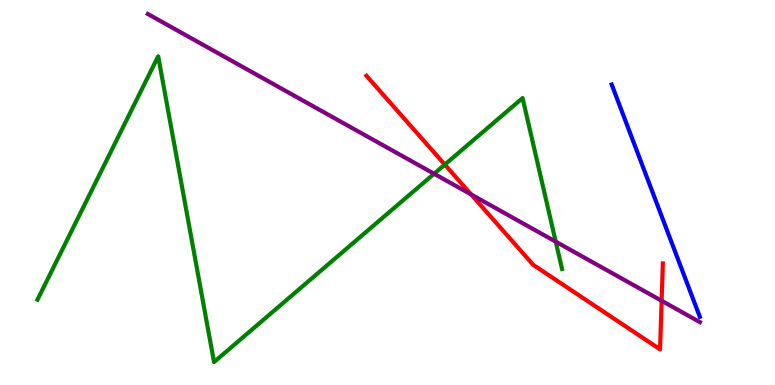[{'lines': ['blue', 'red'], 'intersections': []}, {'lines': ['green', 'red'], 'intersections': [{'x': 5.74, 'y': 5.72}]}, {'lines': ['purple', 'red'], 'intersections': [{'x': 6.08, 'y': 4.95}, {'x': 8.54, 'y': 2.19}]}, {'lines': ['blue', 'green'], 'intersections': []}, {'lines': ['blue', 'purple'], 'intersections': []}, {'lines': ['green', 'purple'], 'intersections': [{'x': 5.6, 'y': 5.49}, {'x': 7.17, 'y': 3.72}]}]